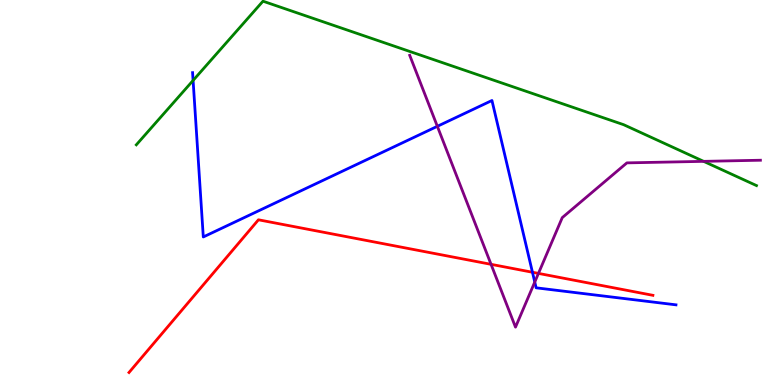[{'lines': ['blue', 'red'], 'intersections': [{'x': 6.87, 'y': 2.93}]}, {'lines': ['green', 'red'], 'intersections': []}, {'lines': ['purple', 'red'], 'intersections': [{'x': 6.34, 'y': 3.13}, {'x': 6.95, 'y': 2.9}]}, {'lines': ['blue', 'green'], 'intersections': [{'x': 2.49, 'y': 7.91}]}, {'lines': ['blue', 'purple'], 'intersections': [{'x': 5.64, 'y': 6.72}, {'x': 6.9, 'y': 2.67}]}, {'lines': ['green', 'purple'], 'intersections': [{'x': 9.08, 'y': 5.81}]}]